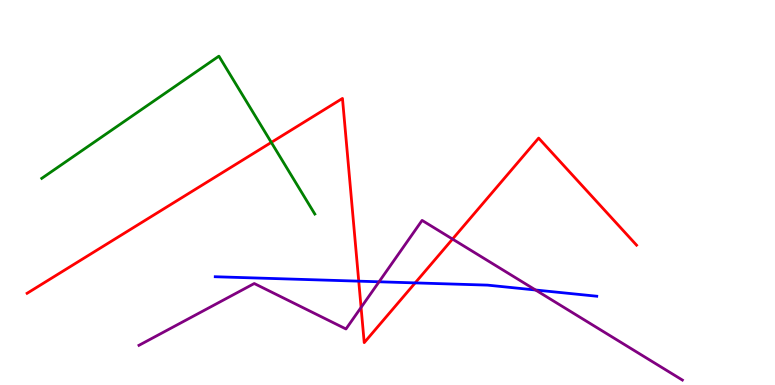[{'lines': ['blue', 'red'], 'intersections': [{'x': 4.63, 'y': 2.7}, {'x': 5.36, 'y': 2.65}]}, {'lines': ['green', 'red'], 'intersections': [{'x': 3.5, 'y': 6.3}]}, {'lines': ['purple', 'red'], 'intersections': [{'x': 4.66, 'y': 2.01}, {'x': 5.84, 'y': 3.79}]}, {'lines': ['blue', 'green'], 'intersections': []}, {'lines': ['blue', 'purple'], 'intersections': [{'x': 4.89, 'y': 2.68}, {'x': 6.91, 'y': 2.47}]}, {'lines': ['green', 'purple'], 'intersections': []}]